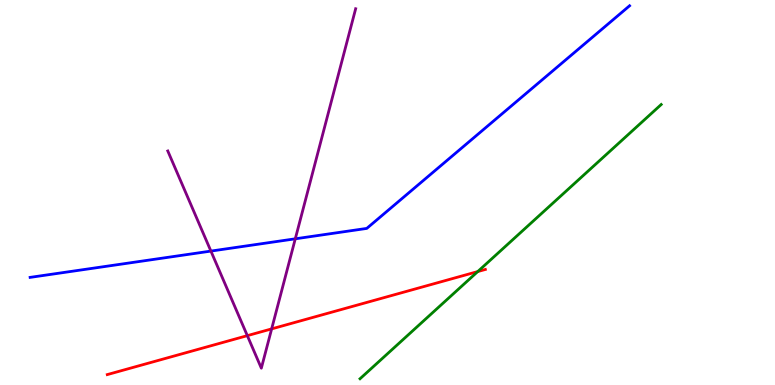[{'lines': ['blue', 'red'], 'intersections': []}, {'lines': ['green', 'red'], 'intersections': [{'x': 6.16, 'y': 2.95}]}, {'lines': ['purple', 'red'], 'intersections': [{'x': 3.19, 'y': 1.28}, {'x': 3.51, 'y': 1.46}]}, {'lines': ['blue', 'green'], 'intersections': []}, {'lines': ['blue', 'purple'], 'intersections': [{'x': 2.72, 'y': 3.48}, {'x': 3.81, 'y': 3.8}]}, {'lines': ['green', 'purple'], 'intersections': []}]